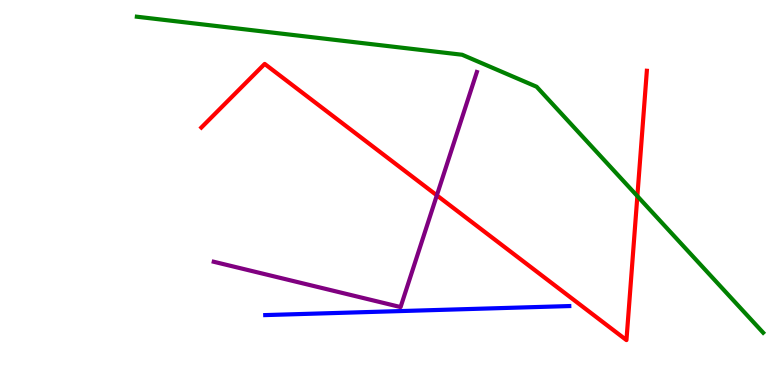[{'lines': ['blue', 'red'], 'intersections': []}, {'lines': ['green', 'red'], 'intersections': [{'x': 8.22, 'y': 4.91}]}, {'lines': ['purple', 'red'], 'intersections': [{'x': 5.64, 'y': 4.93}]}, {'lines': ['blue', 'green'], 'intersections': []}, {'lines': ['blue', 'purple'], 'intersections': []}, {'lines': ['green', 'purple'], 'intersections': []}]